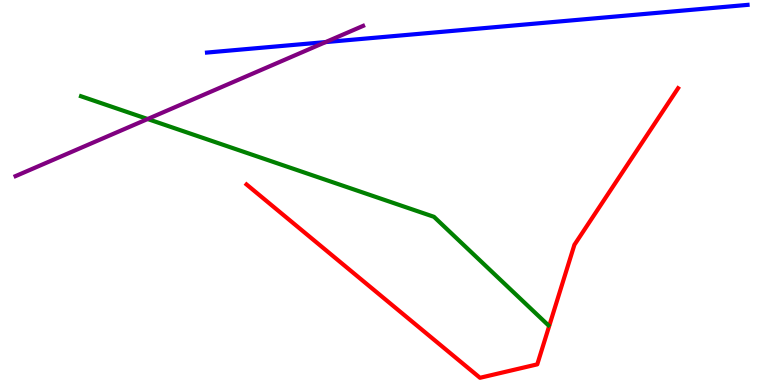[{'lines': ['blue', 'red'], 'intersections': []}, {'lines': ['green', 'red'], 'intersections': []}, {'lines': ['purple', 'red'], 'intersections': []}, {'lines': ['blue', 'green'], 'intersections': []}, {'lines': ['blue', 'purple'], 'intersections': [{'x': 4.2, 'y': 8.91}]}, {'lines': ['green', 'purple'], 'intersections': [{'x': 1.91, 'y': 6.91}]}]